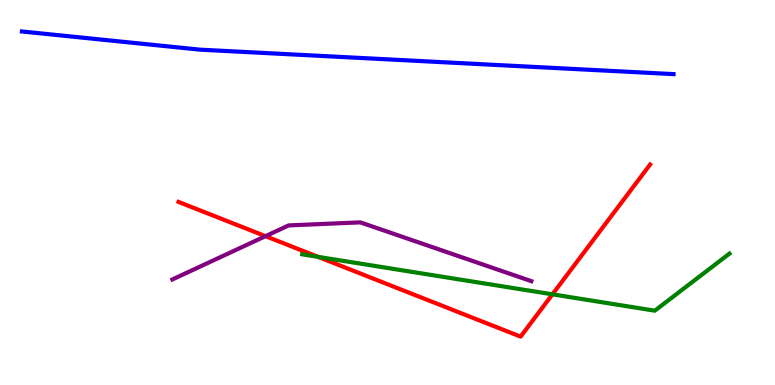[{'lines': ['blue', 'red'], 'intersections': []}, {'lines': ['green', 'red'], 'intersections': [{'x': 4.1, 'y': 3.33}, {'x': 7.13, 'y': 2.36}]}, {'lines': ['purple', 'red'], 'intersections': [{'x': 3.43, 'y': 3.87}]}, {'lines': ['blue', 'green'], 'intersections': []}, {'lines': ['blue', 'purple'], 'intersections': []}, {'lines': ['green', 'purple'], 'intersections': []}]